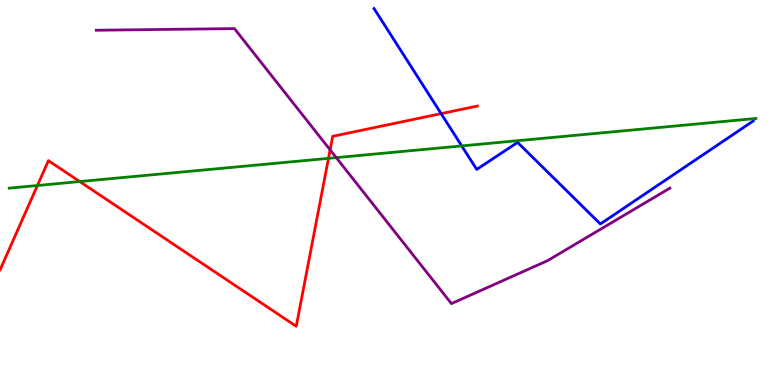[{'lines': ['blue', 'red'], 'intersections': [{'x': 5.69, 'y': 7.05}]}, {'lines': ['green', 'red'], 'intersections': [{'x': 0.483, 'y': 5.18}, {'x': 1.03, 'y': 5.28}, {'x': 4.24, 'y': 5.89}]}, {'lines': ['purple', 'red'], 'intersections': [{'x': 4.26, 'y': 6.11}]}, {'lines': ['blue', 'green'], 'intersections': [{'x': 5.96, 'y': 6.21}]}, {'lines': ['blue', 'purple'], 'intersections': []}, {'lines': ['green', 'purple'], 'intersections': [{'x': 4.34, 'y': 5.91}]}]